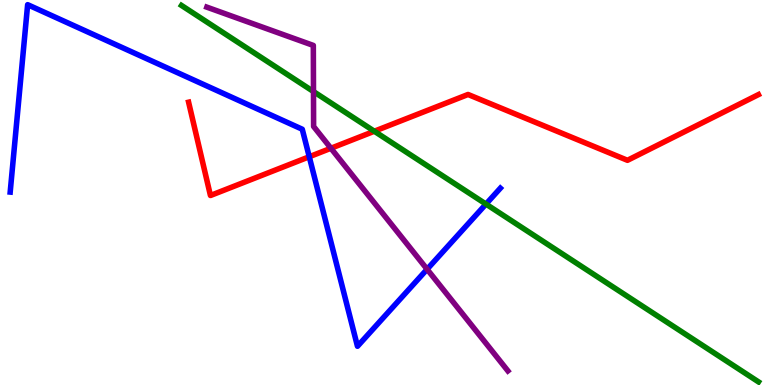[{'lines': ['blue', 'red'], 'intersections': [{'x': 3.99, 'y': 5.93}]}, {'lines': ['green', 'red'], 'intersections': [{'x': 4.83, 'y': 6.59}]}, {'lines': ['purple', 'red'], 'intersections': [{'x': 4.27, 'y': 6.15}]}, {'lines': ['blue', 'green'], 'intersections': [{'x': 6.27, 'y': 4.7}]}, {'lines': ['blue', 'purple'], 'intersections': [{'x': 5.51, 'y': 3.01}]}, {'lines': ['green', 'purple'], 'intersections': [{'x': 4.04, 'y': 7.62}]}]